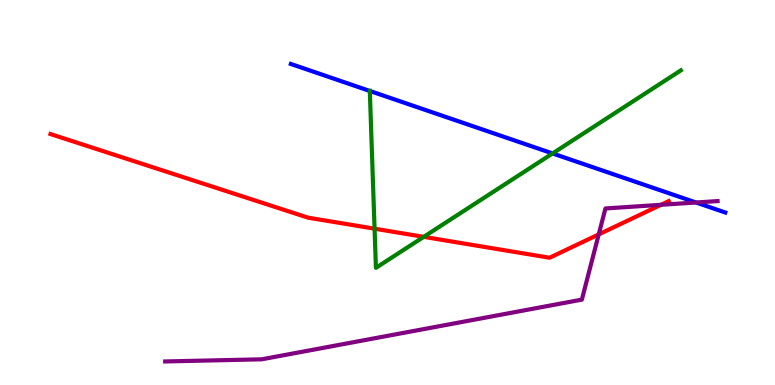[{'lines': ['blue', 'red'], 'intersections': []}, {'lines': ['green', 'red'], 'intersections': [{'x': 4.83, 'y': 4.06}, {'x': 5.47, 'y': 3.85}]}, {'lines': ['purple', 'red'], 'intersections': [{'x': 7.73, 'y': 3.91}, {'x': 8.53, 'y': 4.68}]}, {'lines': ['blue', 'green'], 'intersections': [{'x': 4.77, 'y': 7.64}, {'x': 7.13, 'y': 6.01}]}, {'lines': ['blue', 'purple'], 'intersections': [{'x': 8.98, 'y': 4.74}]}, {'lines': ['green', 'purple'], 'intersections': []}]